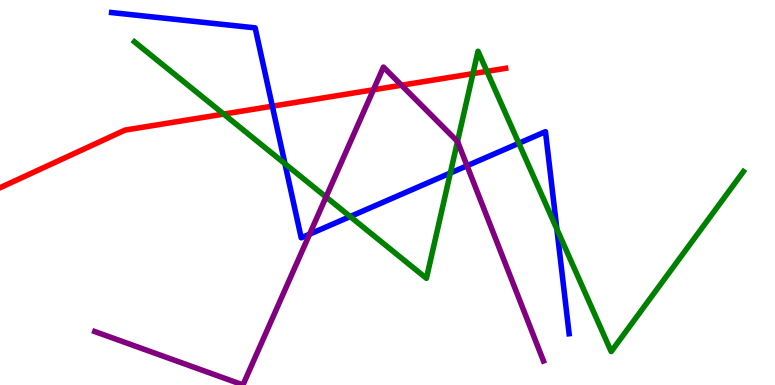[{'lines': ['blue', 'red'], 'intersections': [{'x': 3.51, 'y': 7.24}]}, {'lines': ['green', 'red'], 'intersections': [{'x': 2.89, 'y': 7.04}, {'x': 6.1, 'y': 8.09}, {'x': 6.28, 'y': 8.15}]}, {'lines': ['purple', 'red'], 'intersections': [{'x': 4.82, 'y': 7.67}, {'x': 5.18, 'y': 7.79}]}, {'lines': ['blue', 'green'], 'intersections': [{'x': 3.68, 'y': 5.75}, {'x': 4.52, 'y': 4.38}, {'x': 5.81, 'y': 5.51}, {'x': 6.69, 'y': 6.28}, {'x': 7.19, 'y': 4.05}]}, {'lines': ['blue', 'purple'], 'intersections': [{'x': 3.99, 'y': 3.92}, {'x': 6.03, 'y': 5.69}]}, {'lines': ['green', 'purple'], 'intersections': [{'x': 4.21, 'y': 4.88}, {'x': 5.9, 'y': 6.33}]}]